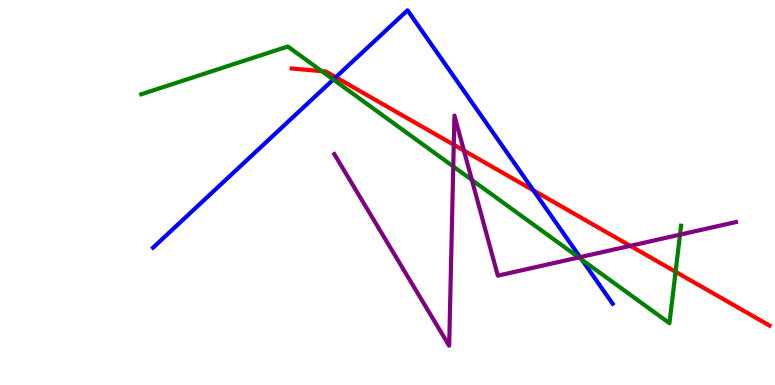[{'lines': ['blue', 'red'], 'intersections': [{'x': 4.33, 'y': 7.99}, {'x': 6.88, 'y': 5.06}]}, {'lines': ['green', 'red'], 'intersections': [{'x': 4.15, 'y': 8.15}, {'x': 8.72, 'y': 2.94}]}, {'lines': ['purple', 'red'], 'intersections': [{'x': 5.86, 'y': 6.24}, {'x': 5.99, 'y': 6.09}, {'x': 8.13, 'y': 3.61}]}, {'lines': ['blue', 'green'], 'intersections': [{'x': 4.3, 'y': 7.93}, {'x': 7.51, 'y': 3.25}]}, {'lines': ['blue', 'purple'], 'intersections': [{'x': 7.48, 'y': 3.32}]}, {'lines': ['green', 'purple'], 'intersections': [{'x': 5.85, 'y': 5.68}, {'x': 6.09, 'y': 5.33}, {'x': 7.47, 'y': 3.31}, {'x': 8.77, 'y': 3.91}]}]